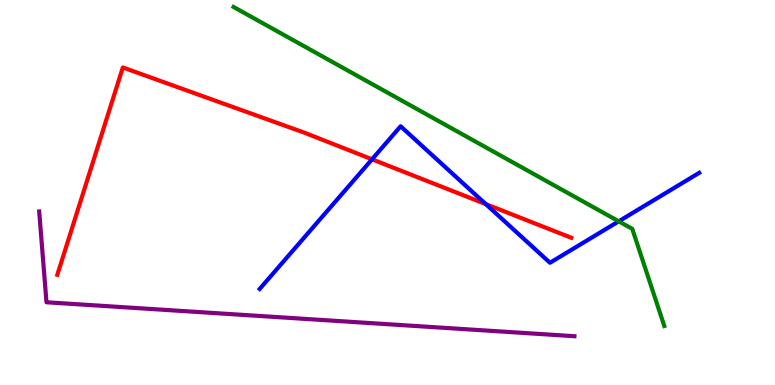[{'lines': ['blue', 'red'], 'intersections': [{'x': 4.8, 'y': 5.86}, {'x': 6.27, 'y': 4.7}]}, {'lines': ['green', 'red'], 'intersections': []}, {'lines': ['purple', 'red'], 'intersections': []}, {'lines': ['blue', 'green'], 'intersections': [{'x': 7.98, 'y': 4.25}]}, {'lines': ['blue', 'purple'], 'intersections': []}, {'lines': ['green', 'purple'], 'intersections': []}]